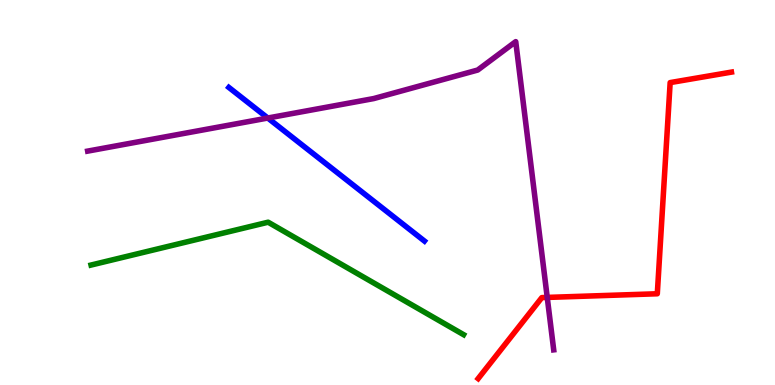[{'lines': ['blue', 'red'], 'intersections': []}, {'lines': ['green', 'red'], 'intersections': []}, {'lines': ['purple', 'red'], 'intersections': [{'x': 7.06, 'y': 2.27}]}, {'lines': ['blue', 'green'], 'intersections': []}, {'lines': ['blue', 'purple'], 'intersections': [{'x': 3.46, 'y': 6.93}]}, {'lines': ['green', 'purple'], 'intersections': []}]